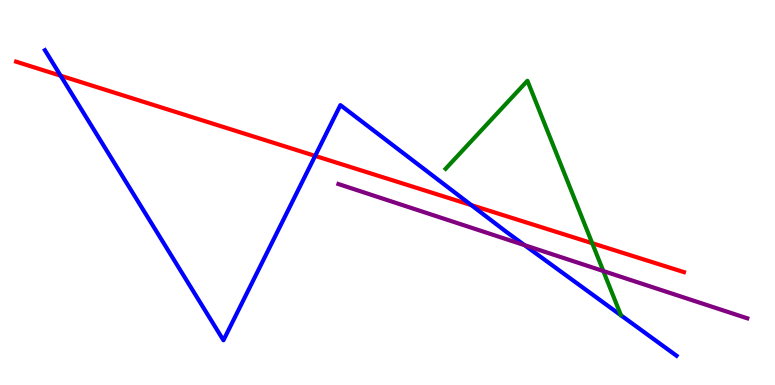[{'lines': ['blue', 'red'], 'intersections': [{'x': 0.782, 'y': 8.03}, {'x': 4.07, 'y': 5.95}, {'x': 6.08, 'y': 4.67}]}, {'lines': ['green', 'red'], 'intersections': [{'x': 7.64, 'y': 3.68}]}, {'lines': ['purple', 'red'], 'intersections': []}, {'lines': ['blue', 'green'], 'intersections': []}, {'lines': ['blue', 'purple'], 'intersections': [{'x': 6.77, 'y': 3.63}]}, {'lines': ['green', 'purple'], 'intersections': [{'x': 7.78, 'y': 2.96}]}]